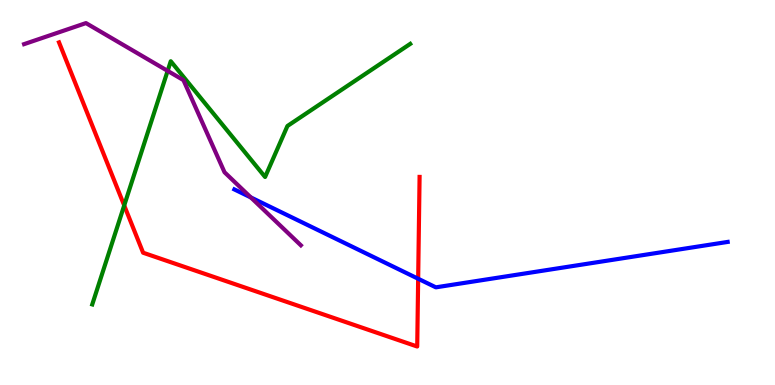[{'lines': ['blue', 'red'], 'intersections': [{'x': 5.4, 'y': 2.76}]}, {'lines': ['green', 'red'], 'intersections': [{'x': 1.6, 'y': 4.66}]}, {'lines': ['purple', 'red'], 'intersections': []}, {'lines': ['blue', 'green'], 'intersections': []}, {'lines': ['blue', 'purple'], 'intersections': [{'x': 3.24, 'y': 4.87}]}, {'lines': ['green', 'purple'], 'intersections': [{'x': 2.16, 'y': 8.16}]}]